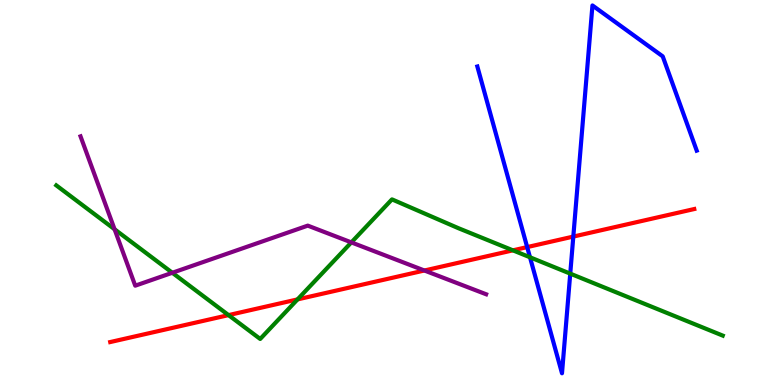[{'lines': ['blue', 'red'], 'intersections': [{'x': 6.8, 'y': 3.58}, {'x': 7.4, 'y': 3.85}]}, {'lines': ['green', 'red'], 'intersections': [{'x': 2.95, 'y': 1.82}, {'x': 3.84, 'y': 2.22}, {'x': 6.62, 'y': 3.5}]}, {'lines': ['purple', 'red'], 'intersections': [{'x': 5.48, 'y': 2.97}]}, {'lines': ['blue', 'green'], 'intersections': [{'x': 6.84, 'y': 3.32}, {'x': 7.36, 'y': 2.89}]}, {'lines': ['blue', 'purple'], 'intersections': []}, {'lines': ['green', 'purple'], 'intersections': [{'x': 1.48, 'y': 4.04}, {'x': 2.22, 'y': 2.92}, {'x': 4.53, 'y': 3.7}]}]